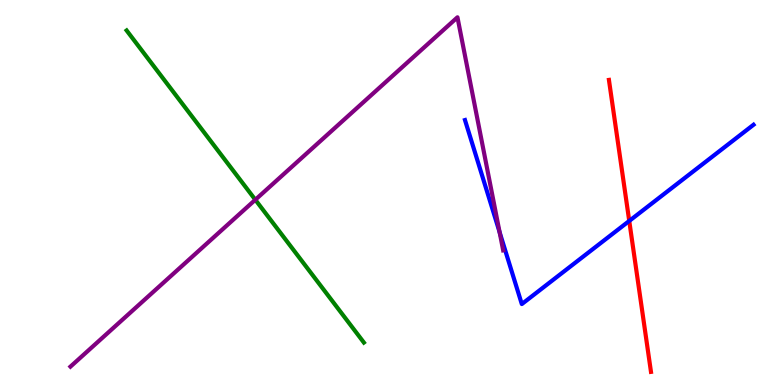[{'lines': ['blue', 'red'], 'intersections': [{'x': 8.12, 'y': 4.26}]}, {'lines': ['green', 'red'], 'intersections': []}, {'lines': ['purple', 'red'], 'intersections': []}, {'lines': ['blue', 'green'], 'intersections': []}, {'lines': ['blue', 'purple'], 'intersections': [{'x': 6.45, 'y': 3.97}]}, {'lines': ['green', 'purple'], 'intersections': [{'x': 3.29, 'y': 4.81}]}]